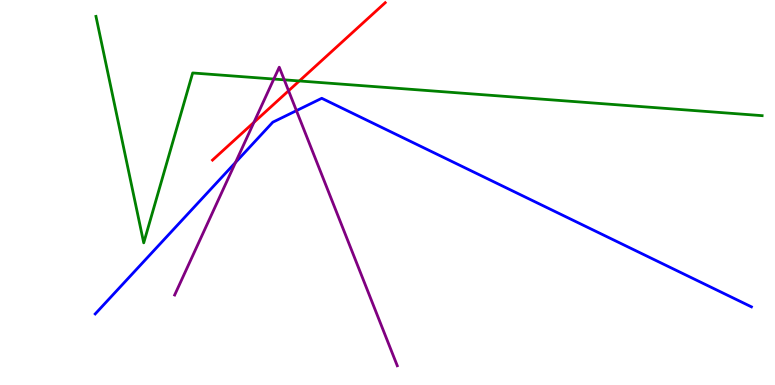[{'lines': ['blue', 'red'], 'intersections': []}, {'lines': ['green', 'red'], 'intersections': [{'x': 3.86, 'y': 7.9}]}, {'lines': ['purple', 'red'], 'intersections': [{'x': 3.28, 'y': 6.82}, {'x': 3.72, 'y': 7.64}]}, {'lines': ['blue', 'green'], 'intersections': []}, {'lines': ['blue', 'purple'], 'intersections': [{'x': 3.04, 'y': 5.78}, {'x': 3.82, 'y': 7.13}]}, {'lines': ['green', 'purple'], 'intersections': [{'x': 3.53, 'y': 7.95}, {'x': 3.67, 'y': 7.93}]}]